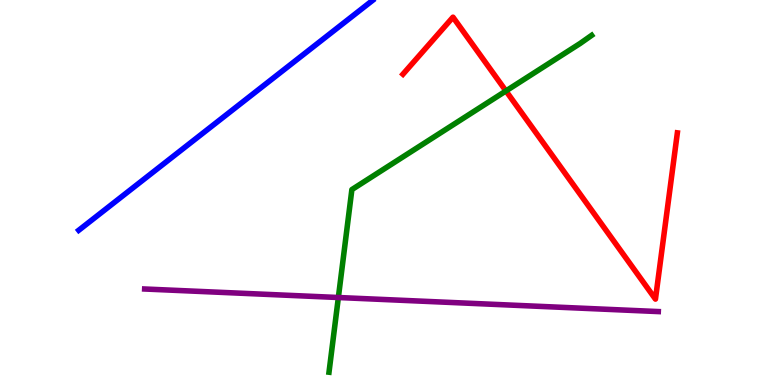[{'lines': ['blue', 'red'], 'intersections': []}, {'lines': ['green', 'red'], 'intersections': [{'x': 6.53, 'y': 7.64}]}, {'lines': ['purple', 'red'], 'intersections': []}, {'lines': ['blue', 'green'], 'intersections': []}, {'lines': ['blue', 'purple'], 'intersections': []}, {'lines': ['green', 'purple'], 'intersections': [{'x': 4.37, 'y': 2.27}]}]